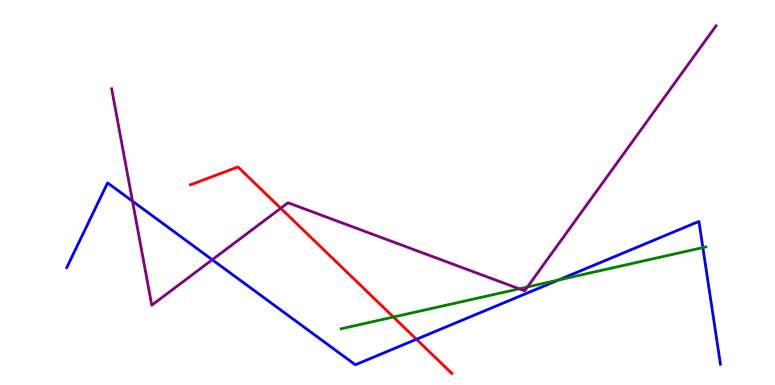[{'lines': ['blue', 'red'], 'intersections': [{'x': 5.37, 'y': 1.19}]}, {'lines': ['green', 'red'], 'intersections': [{'x': 5.08, 'y': 1.77}]}, {'lines': ['purple', 'red'], 'intersections': [{'x': 3.62, 'y': 4.59}]}, {'lines': ['blue', 'green'], 'intersections': [{'x': 7.21, 'y': 2.73}, {'x': 9.07, 'y': 3.57}]}, {'lines': ['blue', 'purple'], 'intersections': [{'x': 1.71, 'y': 4.77}, {'x': 2.74, 'y': 3.25}]}, {'lines': ['green', 'purple'], 'intersections': [{'x': 6.7, 'y': 2.5}, {'x': 6.81, 'y': 2.55}]}]